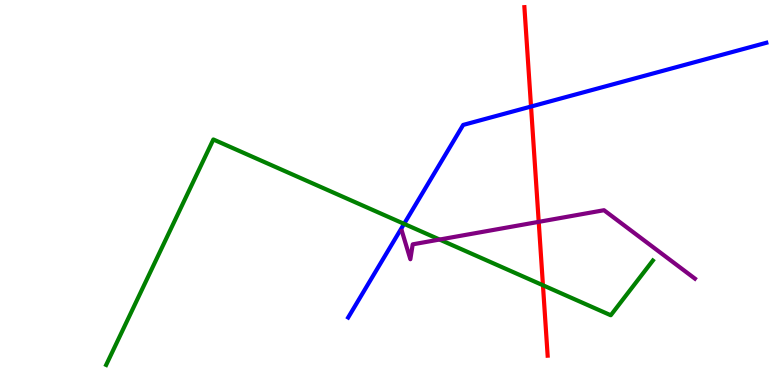[{'lines': ['blue', 'red'], 'intersections': [{'x': 6.85, 'y': 7.23}]}, {'lines': ['green', 'red'], 'intersections': [{'x': 7.01, 'y': 2.59}]}, {'lines': ['purple', 'red'], 'intersections': [{'x': 6.95, 'y': 4.24}]}, {'lines': ['blue', 'green'], 'intersections': [{'x': 5.21, 'y': 4.19}]}, {'lines': ['blue', 'purple'], 'intersections': []}, {'lines': ['green', 'purple'], 'intersections': [{'x': 5.67, 'y': 3.78}]}]